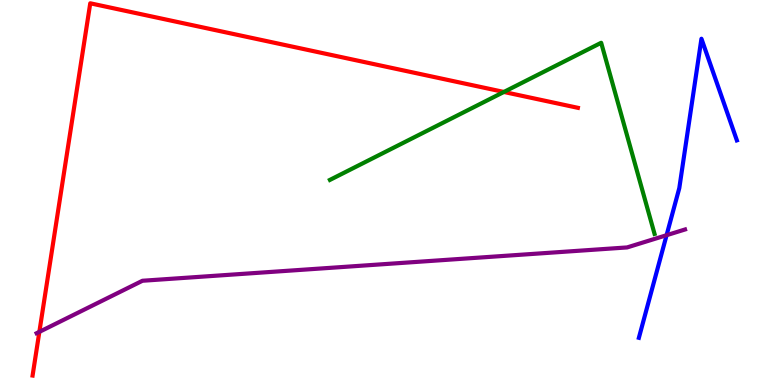[{'lines': ['blue', 'red'], 'intersections': []}, {'lines': ['green', 'red'], 'intersections': [{'x': 6.5, 'y': 7.61}]}, {'lines': ['purple', 'red'], 'intersections': [{'x': 0.508, 'y': 1.38}]}, {'lines': ['blue', 'green'], 'intersections': []}, {'lines': ['blue', 'purple'], 'intersections': [{'x': 8.6, 'y': 3.89}]}, {'lines': ['green', 'purple'], 'intersections': []}]